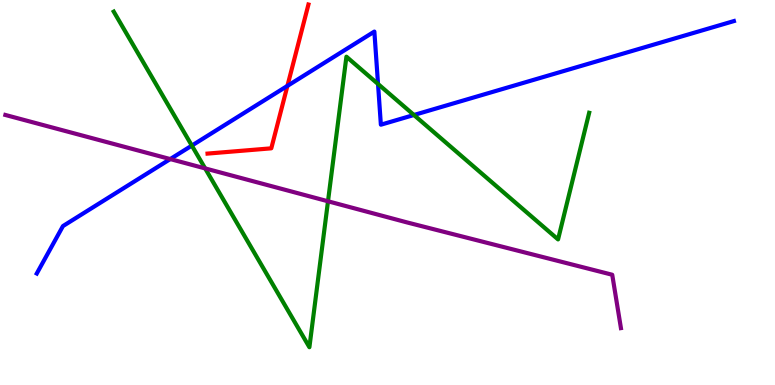[{'lines': ['blue', 'red'], 'intersections': [{'x': 3.71, 'y': 7.77}]}, {'lines': ['green', 'red'], 'intersections': []}, {'lines': ['purple', 'red'], 'intersections': []}, {'lines': ['blue', 'green'], 'intersections': [{'x': 2.48, 'y': 6.22}, {'x': 4.88, 'y': 7.82}, {'x': 5.34, 'y': 7.01}]}, {'lines': ['blue', 'purple'], 'intersections': [{'x': 2.2, 'y': 5.87}]}, {'lines': ['green', 'purple'], 'intersections': [{'x': 2.65, 'y': 5.63}, {'x': 4.23, 'y': 4.77}]}]